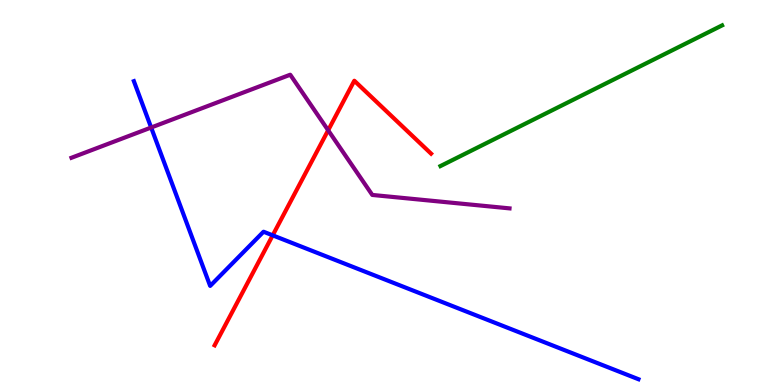[{'lines': ['blue', 'red'], 'intersections': [{'x': 3.52, 'y': 3.89}]}, {'lines': ['green', 'red'], 'intersections': []}, {'lines': ['purple', 'red'], 'intersections': [{'x': 4.23, 'y': 6.62}]}, {'lines': ['blue', 'green'], 'intersections': []}, {'lines': ['blue', 'purple'], 'intersections': [{'x': 1.95, 'y': 6.69}]}, {'lines': ['green', 'purple'], 'intersections': []}]